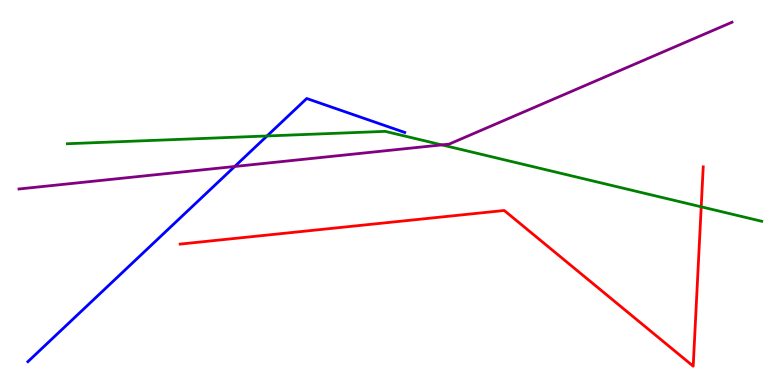[{'lines': ['blue', 'red'], 'intersections': []}, {'lines': ['green', 'red'], 'intersections': [{'x': 9.05, 'y': 4.63}]}, {'lines': ['purple', 'red'], 'intersections': []}, {'lines': ['blue', 'green'], 'intersections': [{'x': 3.45, 'y': 6.47}]}, {'lines': ['blue', 'purple'], 'intersections': [{'x': 3.03, 'y': 5.68}]}, {'lines': ['green', 'purple'], 'intersections': [{'x': 5.7, 'y': 6.24}]}]